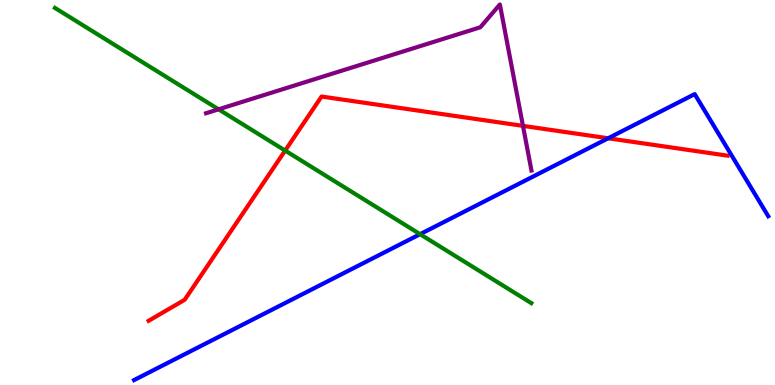[{'lines': ['blue', 'red'], 'intersections': [{'x': 7.85, 'y': 6.41}]}, {'lines': ['green', 'red'], 'intersections': [{'x': 3.68, 'y': 6.09}]}, {'lines': ['purple', 'red'], 'intersections': [{'x': 6.75, 'y': 6.73}]}, {'lines': ['blue', 'green'], 'intersections': [{'x': 5.42, 'y': 3.92}]}, {'lines': ['blue', 'purple'], 'intersections': []}, {'lines': ['green', 'purple'], 'intersections': [{'x': 2.82, 'y': 7.16}]}]